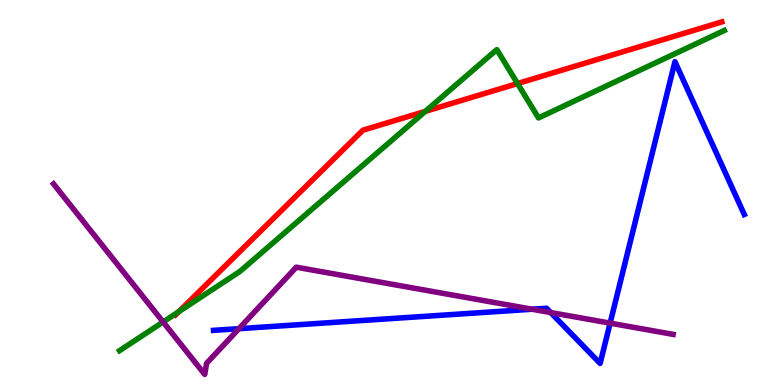[{'lines': ['blue', 'red'], 'intersections': []}, {'lines': ['green', 'red'], 'intersections': [{'x': 2.31, 'y': 1.91}, {'x': 5.49, 'y': 7.11}, {'x': 6.68, 'y': 7.83}]}, {'lines': ['purple', 'red'], 'intersections': []}, {'lines': ['blue', 'green'], 'intersections': []}, {'lines': ['blue', 'purple'], 'intersections': [{'x': 3.08, 'y': 1.46}, {'x': 6.87, 'y': 1.97}, {'x': 7.11, 'y': 1.88}, {'x': 7.87, 'y': 1.61}]}, {'lines': ['green', 'purple'], 'intersections': [{'x': 2.1, 'y': 1.64}]}]